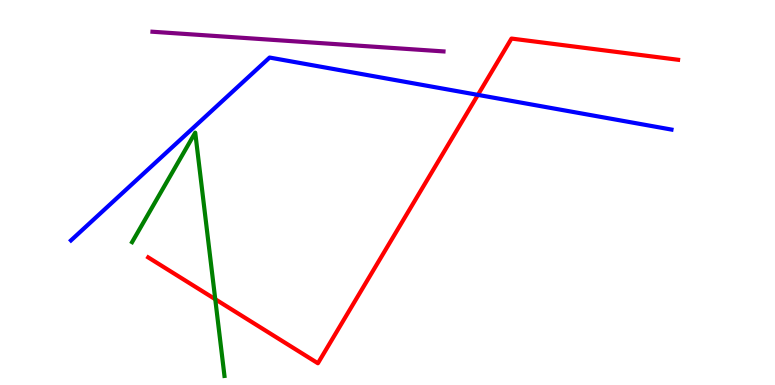[{'lines': ['blue', 'red'], 'intersections': [{'x': 6.17, 'y': 7.54}]}, {'lines': ['green', 'red'], 'intersections': [{'x': 2.78, 'y': 2.23}]}, {'lines': ['purple', 'red'], 'intersections': []}, {'lines': ['blue', 'green'], 'intersections': []}, {'lines': ['blue', 'purple'], 'intersections': []}, {'lines': ['green', 'purple'], 'intersections': []}]